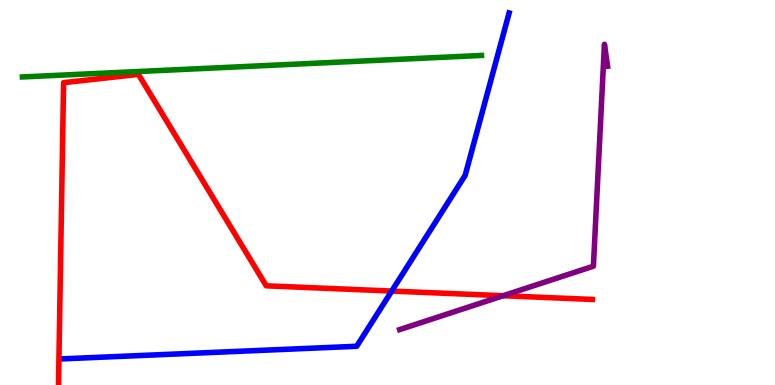[{'lines': ['blue', 'red'], 'intersections': [{'x': 5.05, 'y': 2.44}]}, {'lines': ['green', 'red'], 'intersections': []}, {'lines': ['purple', 'red'], 'intersections': [{'x': 6.49, 'y': 2.32}]}, {'lines': ['blue', 'green'], 'intersections': []}, {'lines': ['blue', 'purple'], 'intersections': []}, {'lines': ['green', 'purple'], 'intersections': []}]